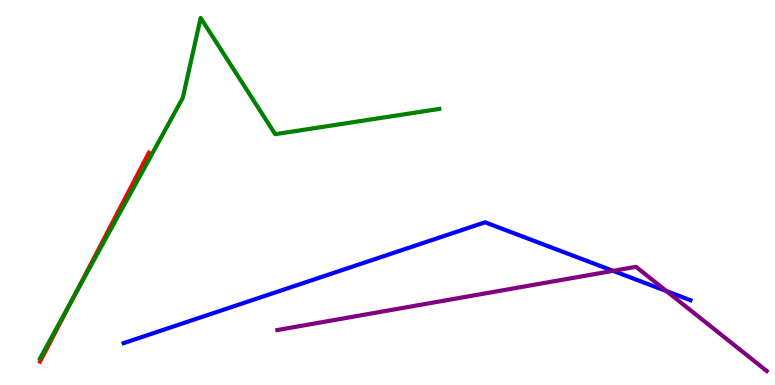[{'lines': ['blue', 'red'], 'intersections': []}, {'lines': ['green', 'red'], 'intersections': [{'x': 0.942, 'y': 2.25}]}, {'lines': ['purple', 'red'], 'intersections': []}, {'lines': ['blue', 'green'], 'intersections': []}, {'lines': ['blue', 'purple'], 'intersections': [{'x': 7.91, 'y': 2.97}, {'x': 8.6, 'y': 2.44}]}, {'lines': ['green', 'purple'], 'intersections': []}]